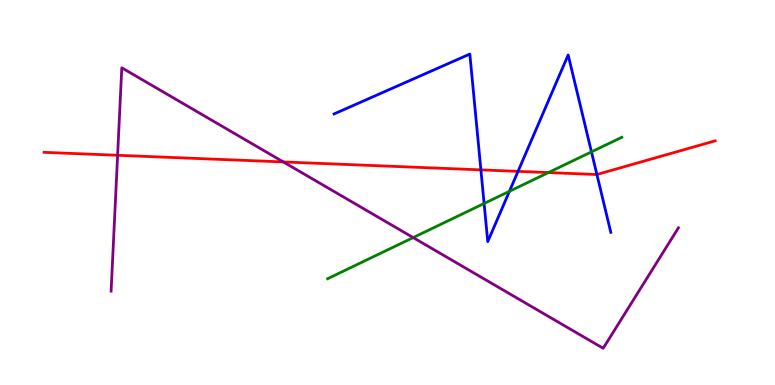[{'lines': ['blue', 'red'], 'intersections': [{'x': 6.21, 'y': 5.59}, {'x': 6.68, 'y': 5.55}, {'x': 7.7, 'y': 5.47}]}, {'lines': ['green', 'red'], 'intersections': [{'x': 7.08, 'y': 5.52}]}, {'lines': ['purple', 'red'], 'intersections': [{'x': 1.52, 'y': 5.97}, {'x': 3.66, 'y': 5.79}]}, {'lines': ['blue', 'green'], 'intersections': [{'x': 6.25, 'y': 4.71}, {'x': 6.57, 'y': 5.03}, {'x': 7.63, 'y': 6.06}]}, {'lines': ['blue', 'purple'], 'intersections': []}, {'lines': ['green', 'purple'], 'intersections': [{'x': 5.33, 'y': 3.83}]}]